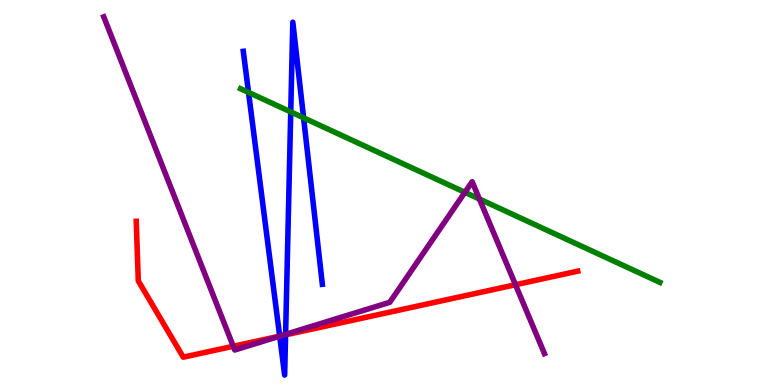[{'lines': ['blue', 'red'], 'intersections': [{'x': 3.61, 'y': 1.27}, {'x': 3.68, 'y': 1.3}]}, {'lines': ['green', 'red'], 'intersections': []}, {'lines': ['purple', 'red'], 'intersections': [{'x': 3.01, 'y': 1.01}, {'x': 3.61, 'y': 1.27}, {'x': 6.65, 'y': 2.6}]}, {'lines': ['blue', 'green'], 'intersections': [{'x': 3.21, 'y': 7.6}, {'x': 3.75, 'y': 7.09}, {'x': 3.92, 'y': 6.94}]}, {'lines': ['blue', 'purple'], 'intersections': [{'x': 3.61, 'y': 1.27}, {'x': 3.69, 'y': 1.32}]}, {'lines': ['green', 'purple'], 'intersections': [{'x': 6.0, 'y': 5.0}, {'x': 6.19, 'y': 4.83}]}]